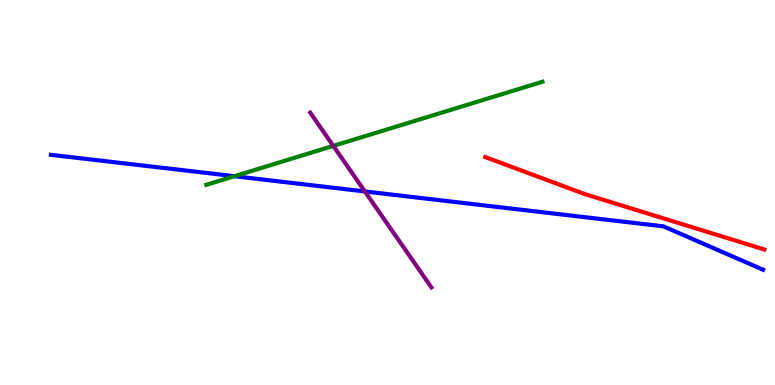[{'lines': ['blue', 'red'], 'intersections': []}, {'lines': ['green', 'red'], 'intersections': []}, {'lines': ['purple', 'red'], 'intersections': []}, {'lines': ['blue', 'green'], 'intersections': [{'x': 3.03, 'y': 5.42}]}, {'lines': ['blue', 'purple'], 'intersections': [{'x': 4.71, 'y': 5.03}]}, {'lines': ['green', 'purple'], 'intersections': [{'x': 4.3, 'y': 6.21}]}]